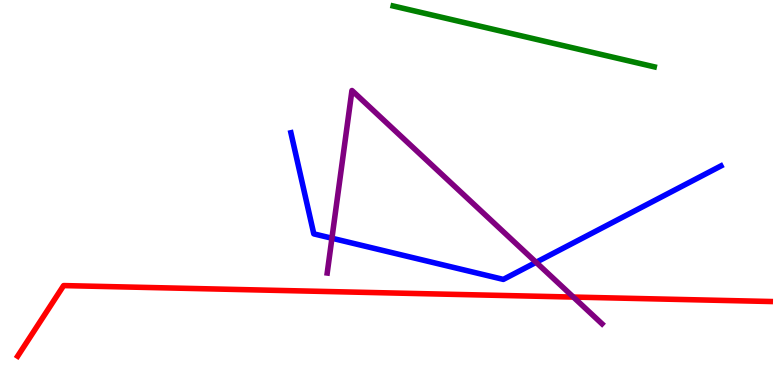[{'lines': ['blue', 'red'], 'intersections': []}, {'lines': ['green', 'red'], 'intersections': []}, {'lines': ['purple', 'red'], 'intersections': [{'x': 7.4, 'y': 2.28}]}, {'lines': ['blue', 'green'], 'intersections': []}, {'lines': ['blue', 'purple'], 'intersections': [{'x': 4.28, 'y': 3.81}, {'x': 6.92, 'y': 3.19}]}, {'lines': ['green', 'purple'], 'intersections': []}]